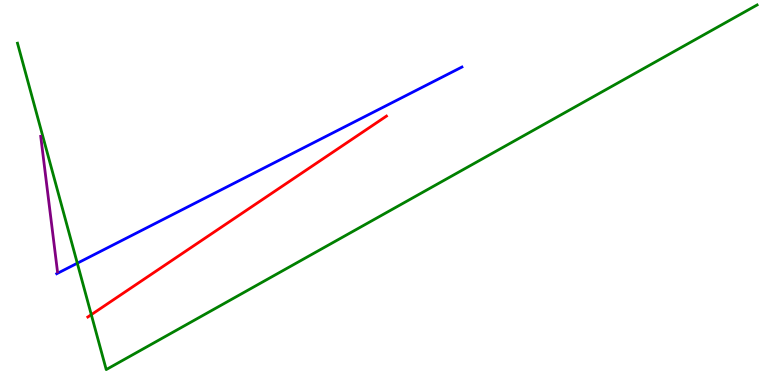[{'lines': ['blue', 'red'], 'intersections': []}, {'lines': ['green', 'red'], 'intersections': [{'x': 1.18, 'y': 1.83}]}, {'lines': ['purple', 'red'], 'intersections': []}, {'lines': ['blue', 'green'], 'intersections': [{'x': 0.998, 'y': 3.16}]}, {'lines': ['blue', 'purple'], 'intersections': []}, {'lines': ['green', 'purple'], 'intersections': []}]